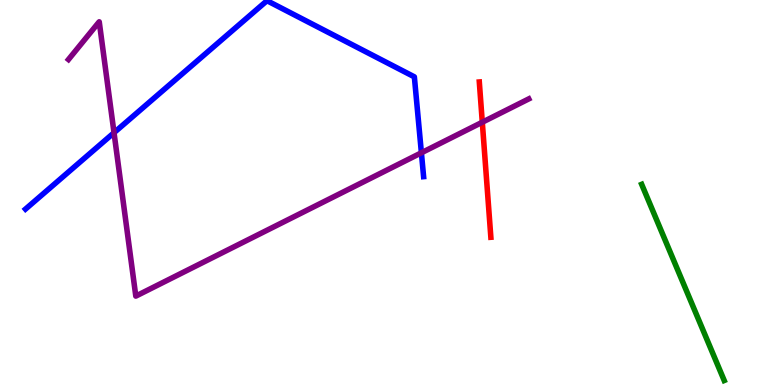[{'lines': ['blue', 'red'], 'intersections': []}, {'lines': ['green', 'red'], 'intersections': []}, {'lines': ['purple', 'red'], 'intersections': [{'x': 6.22, 'y': 6.83}]}, {'lines': ['blue', 'green'], 'intersections': []}, {'lines': ['blue', 'purple'], 'intersections': [{'x': 1.47, 'y': 6.55}, {'x': 5.44, 'y': 6.03}]}, {'lines': ['green', 'purple'], 'intersections': []}]